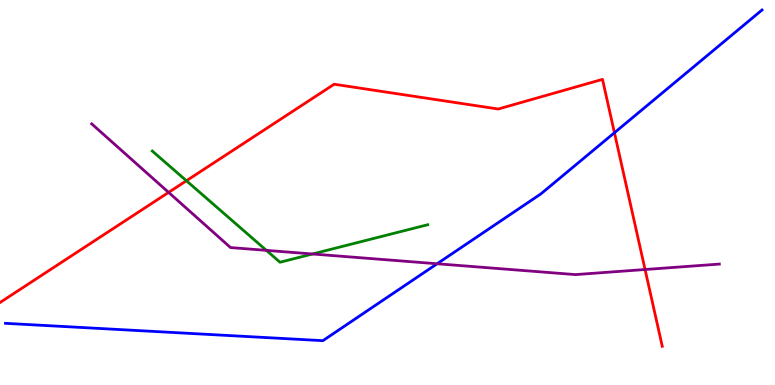[{'lines': ['blue', 'red'], 'intersections': [{'x': 7.93, 'y': 6.55}]}, {'lines': ['green', 'red'], 'intersections': [{'x': 2.41, 'y': 5.31}]}, {'lines': ['purple', 'red'], 'intersections': [{'x': 2.18, 'y': 5.0}, {'x': 8.32, 'y': 3.0}]}, {'lines': ['blue', 'green'], 'intersections': []}, {'lines': ['blue', 'purple'], 'intersections': [{'x': 5.64, 'y': 3.15}]}, {'lines': ['green', 'purple'], 'intersections': [{'x': 3.44, 'y': 3.5}, {'x': 4.03, 'y': 3.4}]}]